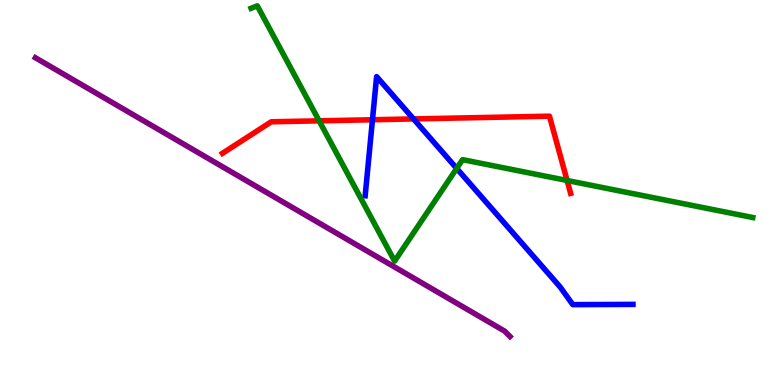[{'lines': ['blue', 'red'], 'intersections': [{'x': 4.81, 'y': 6.89}, {'x': 5.34, 'y': 6.91}]}, {'lines': ['green', 'red'], 'intersections': [{'x': 4.12, 'y': 6.86}, {'x': 7.32, 'y': 5.31}]}, {'lines': ['purple', 'red'], 'intersections': []}, {'lines': ['blue', 'green'], 'intersections': [{'x': 5.89, 'y': 5.63}]}, {'lines': ['blue', 'purple'], 'intersections': []}, {'lines': ['green', 'purple'], 'intersections': []}]